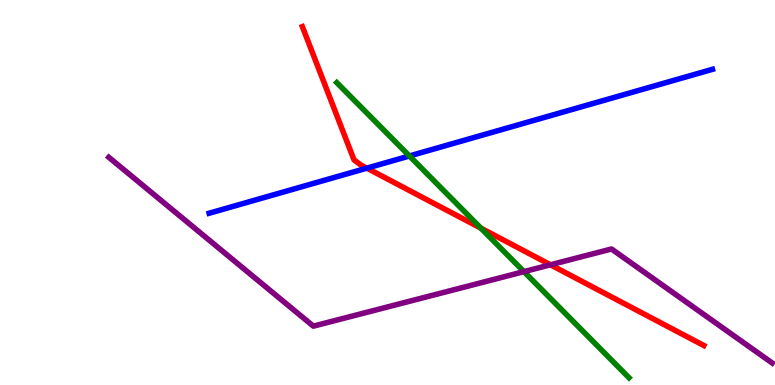[{'lines': ['blue', 'red'], 'intersections': [{'x': 4.73, 'y': 5.63}]}, {'lines': ['green', 'red'], 'intersections': [{'x': 6.2, 'y': 4.07}]}, {'lines': ['purple', 'red'], 'intersections': [{'x': 7.1, 'y': 3.12}]}, {'lines': ['blue', 'green'], 'intersections': [{'x': 5.28, 'y': 5.95}]}, {'lines': ['blue', 'purple'], 'intersections': []}, {'lines': ['green', 'purple'], 'intersections': [{'x': 6.76, 'y': 2.94}]}]